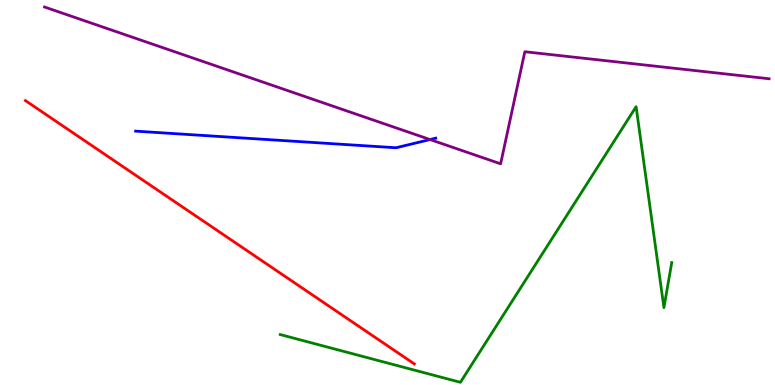[{'lines': ['blue', 'red'], 'intersections': []}, {'lines': ['green', 'red'], 'intersections': []}, {'lines': ['purple', 'red'], 'intersections': []}, {'lines': ['blue', 'green'], 'intersections': []}, {'lines': ['blue', 'purple'], 'intersections': [{'x': 5.55, 'y': 6.38}]}, {'lines': ['green', 'purple'], 'intersections': []}]